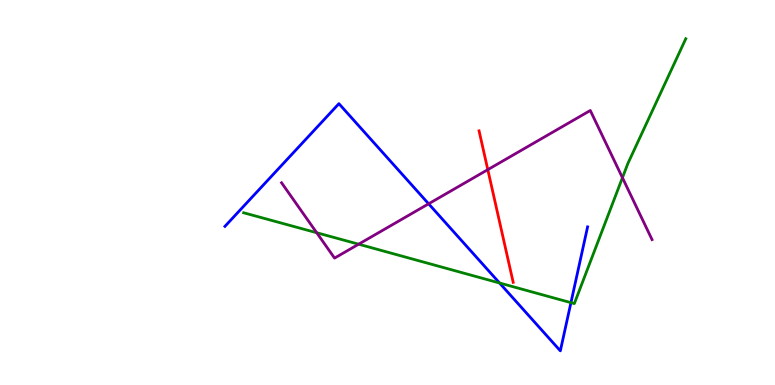[{'lines': ['blue', 'red'], 'intersections': []}, {'lines': ['green', 'red'], 'intersections': []}, {'lines': ['purple', 'red'], 'intersections': [{'x': 6.29, 'y': 5.59}]}, {'lines': ['blue', 'green'], 'intersections': [{'x': 6.45, 'y': 2.65}, {'x': 7.37, 'y': 2.14}]}, {'lines': ['blue', 'purple'], 'intersections': [{'x': 5.53, 'y': 4.71}]}, {'lines': ['green', 'purple'], 'intersections': [{'x': 4.09, 'y': 3.96}, {'x': 4.63, 'y': 3.66}, {'x': 8.03, 'y': 5.38}]}]